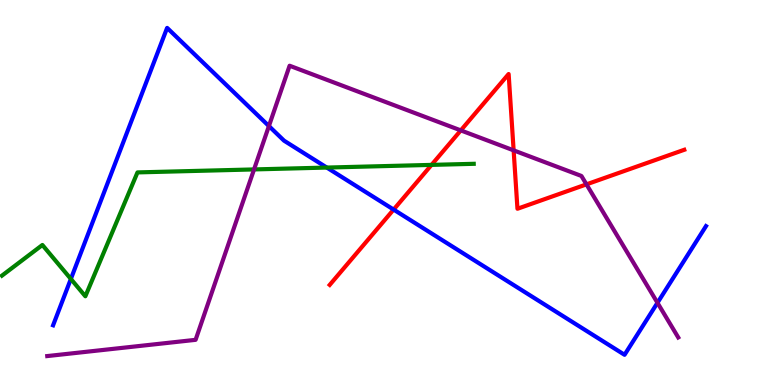[{'lines': ['blue', 'red'], 'intersections': [{'x': 5.08, 'y': 4.56}]}, {'lines': ['green', 'red'], 'intersections': [{'x': 5.57, 'y': 5.72}]}, {'lines': ['purple', 'red'], 'intersections': [{'x': 5.95, 'y': 6.61}, {'x': 6.63, 'y': 6.09}, {'x': 7.57, 'y': 5.21}]}, {'lines': ['blue', 'green'], 'intersections': [{'x': 0.914, 'y': 2.75}, {'x': 4.22, 'y': 5.65}]}, {'lines': ['blue', 'purple'], 'intersections': [{'x': 3.47, 'y': 6.73}, {'x': 8.48, 'y': 2.14}]}, {'lines': ['green', 'purple'], 'intersections': [{'x': 3.28, 'y': 5.6}]}]